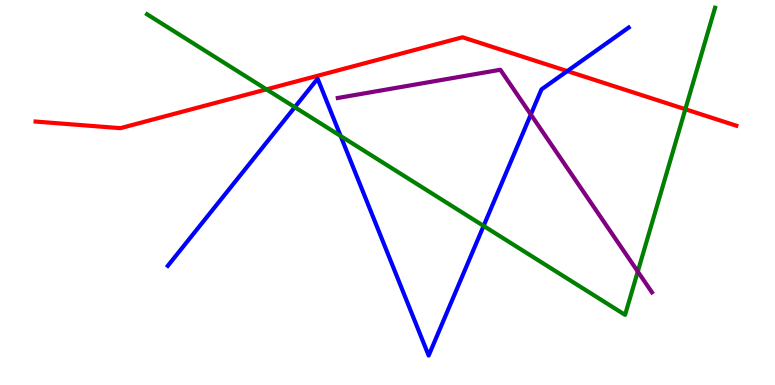[{'lines': ['blue', 'red'], 'intersections': [{'x': 7.32, 'y': 8.15}]}, {'lines': ['green', 'red'], 'intersections': [{'x': 3.44, 'y': 7.68}, {'x': 8.84, 'y': 7.16}]}, {'lines': ['purple', 'red'], 'intersections': []}, {'lines': ['blue', 'green'], 'intersections': [{'x': 3.8, 'y': 7.22}, {'x': 4.4, 'y': 6.47}, {'x': 6.24, 'y': 4.13}]}, {'lines': ['blue', 'purple'], 'intersections': [{'x': 6.85, 'y': 7.03}]}, {'lines': ['green', 'purple'], 'intersections': [{'x': 8.23, 'y': 2.95}]}]